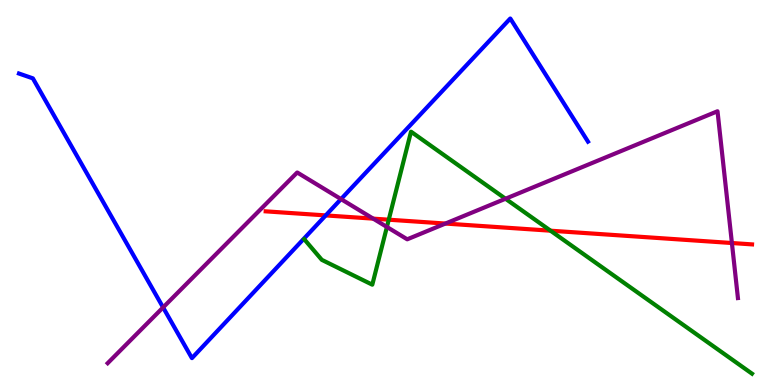[{'lines': ['blue', 'red'], 'intersections': [{'x': 4.2, 'y': 4.4}]}, {'lines': ['green', 'red'], 'intersections': [{'x': 5.02, 'y': 4.29}, {'x': 7.1, 'y': 4.01}]}, {'lines': ['purple', 'red'], 'intersections': [{'x': 4.82, 'y': 4.32}, {'x': 5.75, 'y': 4.19}, {'x': 9.44, 'y': 3.69}]}, {'lines': ['blue', 'green'], 'intersections': []}, {'lines': ['blue', 'purple'], 'intersections': [{'x': 2.1, 'y': 2.01}, {'x': 4.4, 'y': 4.83}]}, {'lines': ['green', 'purple'], 'intersections': [{'x': 4.99, 'y': 4.1}, {'x': 6.52, 'y': 4.84}]}]